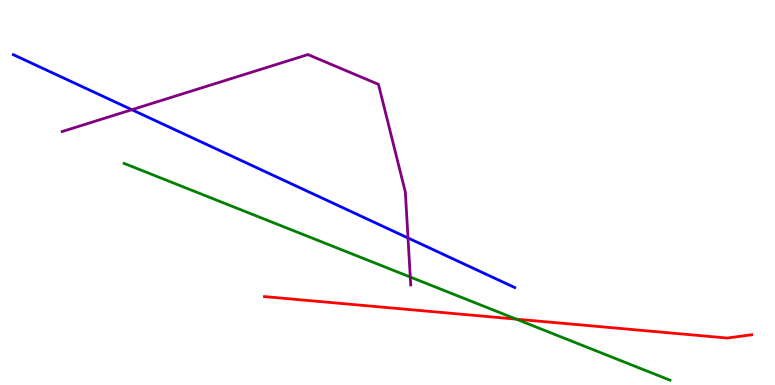[{'lines': ['blue', 'red'], 'intersections': []}, {'lines': ['green', 'red'], 'intersections': [{'x': 6.66, 'y': 1.71}]}, {'lines': ['purple', 'red'], 'intersections': []}, {'lines': ['blue', 'green'], 'intersections': []}, {'lines': ['blue', 'purple'], 'intersections': [{'x': 1.7, 'y': 7.15}, {'x': 5.26, 'y': 3.82}]}, {'lines': ['green', 'purple'], 'intersections': [{'x': 5.29, 'y': 2.8}]}]